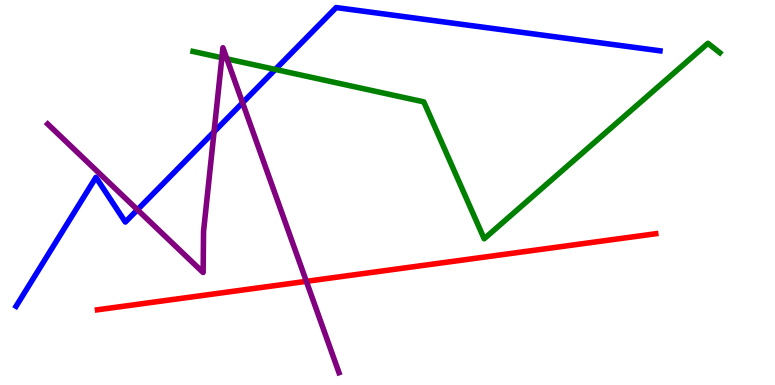[{'lines': ['blue', 'red'], 'intersections': []}, {'lines': ['green', 'red'], 'intersections': []}, {'lines': ['purple', 'red'], 'intersections': [{'x': 3.95, 'y': 2.69}]}, {'lines': ['blue', 'green'], 'intersections': [{'x': 3.55, 'y': 8.2}]}, {'lines': ['blue', 'purple'], 'intersections': [{'x': 1.77, 'y': 4.55}, {'x': 2.76, 'y': 6.58}, {'x': 3.13, 'y': 7.33}]}, {'lines': ['green', 'purple'], 'intersections': [{'x': 2.86, 'y': 8.5}, {'x': 2.93, 'y': 8.47}]}]